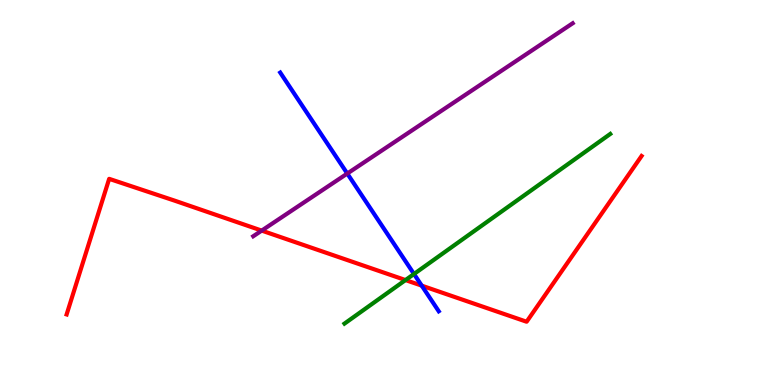[{'lines': ['blue', 'red'], 'intersections': [{'x': 5.44, 'y': 2.58}]}, {'lines': ['green', 'red'], 'intersections': [{'x': 5.23, 'y': 2.73}]}, {'lines': ['purple', 'red'], 'intersections': [{'x': 3.38, 'y': 4.01}]}, {'lines': ['blue', 'green'], 'intersections': [{'x': 5.34, 'y': 2.88}]}, {'lines': ['blue', 'purple'], 'intersections': [{'x': 4.48, 'y': 5.49}]}, {'lines': ['green', 'purple'], 'intersections': []}]